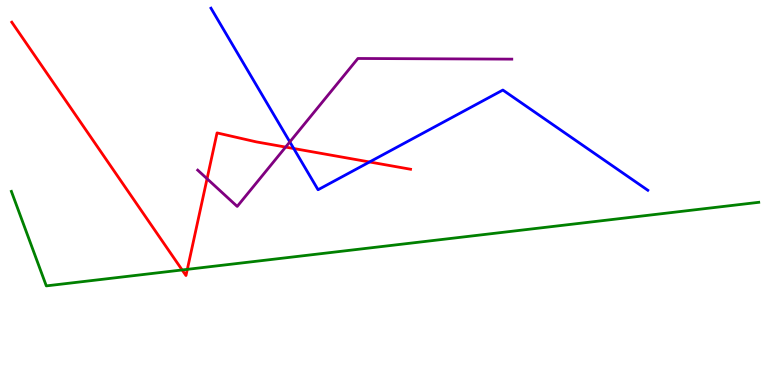[{'lines': ['blue', 'red'], 'intersections': [{'x': 3.79, 'y': 6.14}, {'x': 4.77, 'y': 5.79}]}, {'lines': ['green', 'red'], 'intersections': [{'x': 2.35, 'y': 2.99}, {'x': 2.42, 'y': 3.0}]}, {'lines': ['purple', 'red'], 'intersections': [{'x': 2.67, 'y': 5.36}, {'x': 3.69, 'y': 6.18}]}, {'lines': ['blue', 'green'], 'intersections': []}, {'lines': ['blue', 'purple'], 'intersections': [{'x': 3.74, 'y': 6.31}]}, {'lines': ['green', 'purple'], 'intersections': []}]